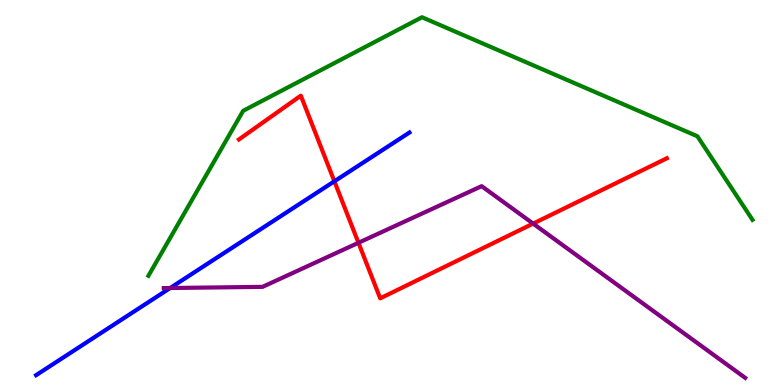[{'lines': ['blue', 'red'], 'intersections': [{'x': 4.31, 'y': 5.29}]}, {'lines': ['green', 'red'], 'intersections': []}, {'lines': ['purple', 'red'], 'intersections': [{'x': 4.63, 'y': 3.69}, {'x': 6.88, 'y': 4.19}]}, {'lines': ['blue', 'green'], 'intersections': []}, {'lines': ['blue', 'purple'], 'intersections': [{'x': 2.2, 'y': 2.52}]}, {'lines': ['green', 'purple'], 'intersections': []}]